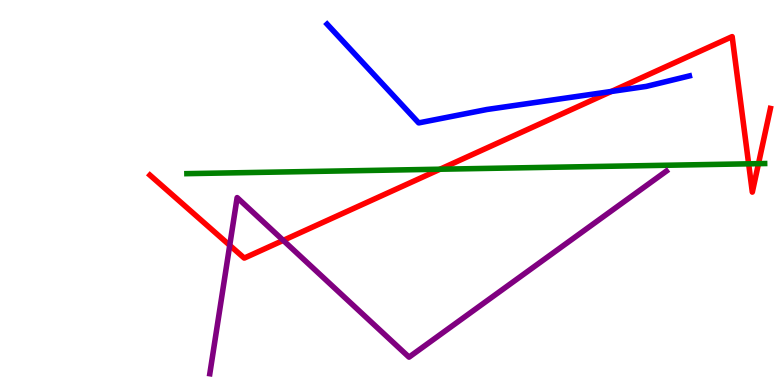[{'lines': ['blue', 'red'], 'intersections': [{'x': 7.89, 'y': 7.62}]}, {'lines': ['green', 'red'], 'intersections': [{'x': 5.68, 'y': 5.6}, {'x': 9.66, 'y': 5.74}, {'x': 9.79, 'y': 5.75}]}, {'lines': ['purple', 'red'], 'intersections': [{'x': 2.96, 'y': 3.63}, {'x': 3.65, 'y': 3.76}]}, {'lines': ['blue', 'green'], 'intersections': []}, {'lines': ['blue', 'purple'], 'intersections': []}, {'lines': ['green', 'purple'], 'intersections': []}]